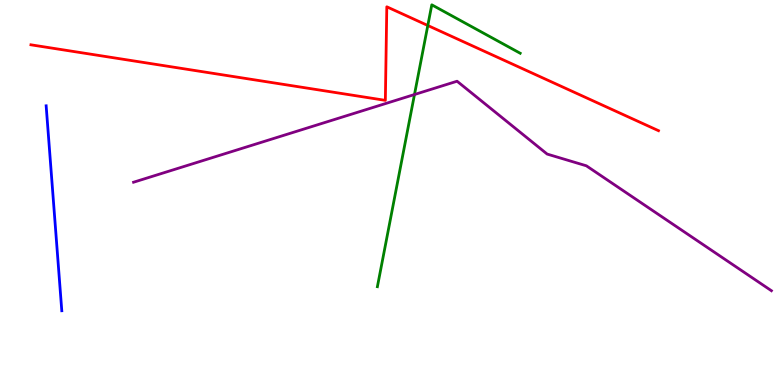[{'lines': ['blue', 'red'], 'intersections': []}, {'lines': ['green', 'red'], 'intersections': [{'x': 5.52, 'y': 9.34}]}, {'lines': ['purple', 'red'], 'intersections': []}, {'lines': ['blue', 'green'], 'intersections': []}, {'lines': ['blue', 'purple'], 'intersections': []}, {'lines': ['green', 'purple'], 'intersections': [{'x': 5.35, 'y': 7.54}]}]